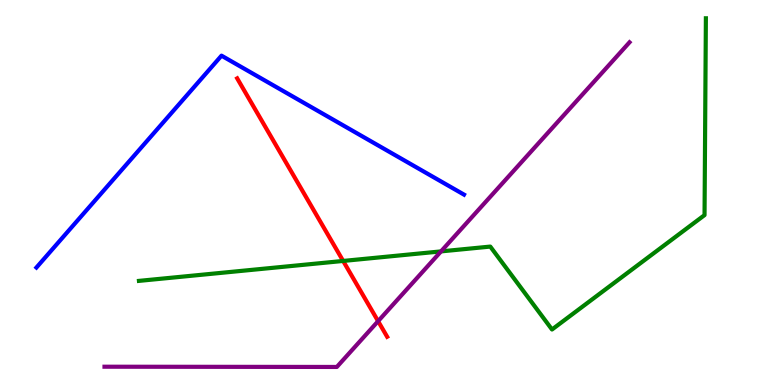[{'lines': ['blue', 'red'], 'intersections': []}, {'lines': ['green', 'red'], 'intersections': [{'x': 4.43, 'y': 3.22}]}, {'lines': ['purple', 'red'], 'intersections': [{'x': 4.88, 'y': 1.66}]}, {'lines': ['blue', 'green'], 'intersections': []}, {'lines': ['blue', 'purple'], 'intersections': []}, {'lines': ['green', 'purple'], 'intersections': [{'x': 5.69, 'y': 3.47}]}]